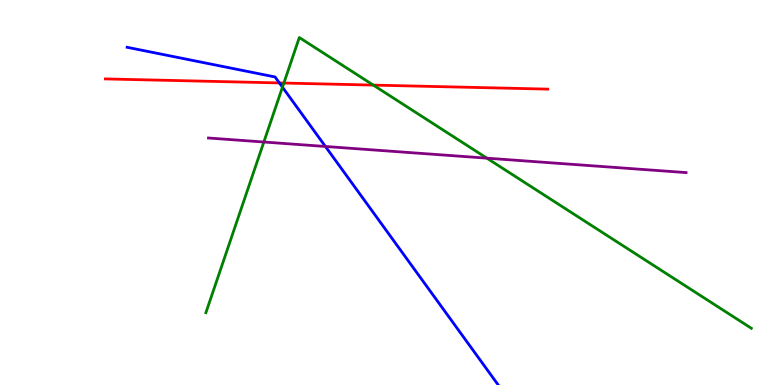[{'lines': ['blue', 'red'], 'intersections': [{'x': 3.6, 'y': 7.85}]}, {'lines': ['green', 'red'], 'intersections': [{'x': 3.66, 'y': 7.84}, {'x': 4.82, 'y': 7.79}]}, {'lines': ['purple', 'red'], 'intersections': []}, {'lines': ['blue', 'green'], 'intersections': [{'x': 3.64, 'y': 7.74}]}, {'lines': ['blue', 'purple'], 'intersections': [{'x': 4.2, 'y': 6.2}]}, {'lines': ['green', 'purple'], 'intersections': [{'x': 3.4, 'y': 6.31}, {'x': 6.28, 'y': 5.89}]}]